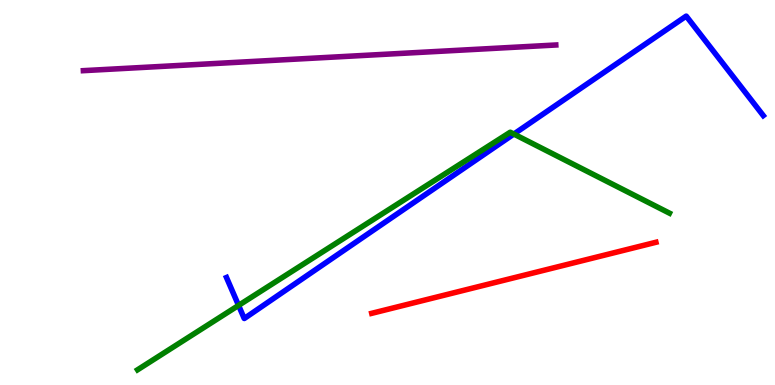[{'lines': ['blue', 'red'], 'intersections': []}, {'lines': ['green', 'red'], 'intersections': []}, {'lines': ['purple', 'red'], 'intersections': []}, {'lines': ['blue', 'green'], 'intersections': [{'x': 3.08, 'y': 2.07}, {'x': 6.63, 'y': 6.52}]}, {'lines': ['blue', 'purple'], 'intersections': []}, {'lines': ['green', 'purple'], 'intersections': []}]